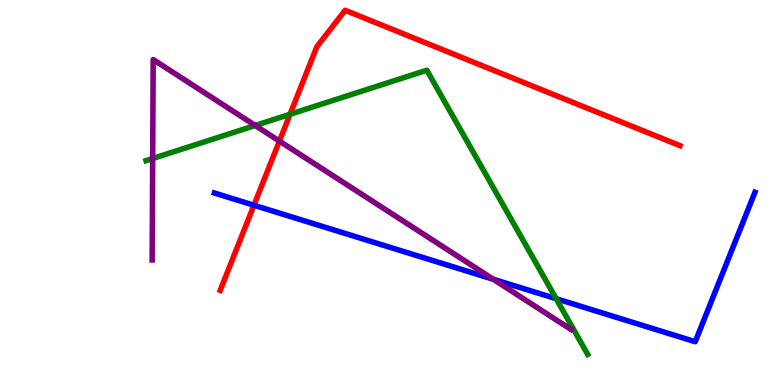[{'lines': ['blue', 'red'], 'intersections': [{'x': 3.28, 'y': 4.67}]}, {'lines': ['green', 'red'], 'intersections': [{'x': 3.74, 'y': 7.03}]}, {'lines': ['purple', 'red'], 'intersections': [{'x': 3.61, 'y': 6.34}]}, {'lines': ['blue', 'green'], 'intersections': [{'x': 7.18, 'y': 2.24}]}, {'lines': ['blue', 'purple'], 'intersections': [{'x': 6.37, 'y': 2.75}]}, {'lines': ['green', 'purple'], 'intersections': [{'x': 1.97, 'y': 5.88}, {'x': 3.29, 'y': 6.74}]}]